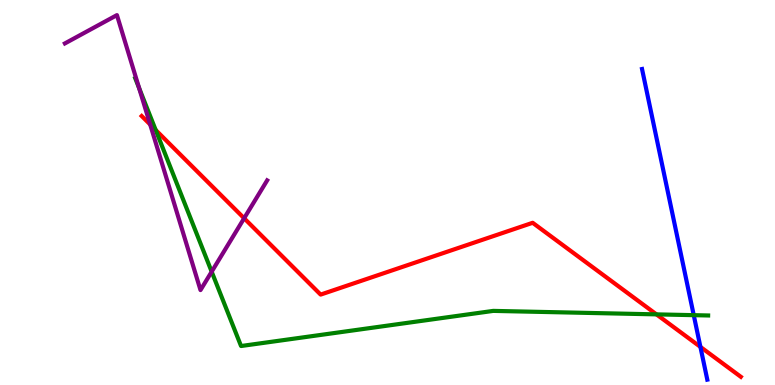[{'lines': ['blue', 'red'], 'intersections': [{'x': 9.04, 'y': 0.99}]}, {'lines': ['green', 'red'], 'intersections': [{'x': 2.01, 'y': 6.62}, {'x': 8.47, 'y': 1.83}]}, {'lines': ['purple', 'red'], 'intersections': [{'x': 1.94, 'y': 6.77}, {'x': 3.15, 'y': 4.33}]}, {'lines': ['blue', 'green'], 'intersections': [{'x': 8.95, 'y': 1.81}]}, {'lines': ['blue', 'purple'], 'intersections': []}, {'lines': ['green', 'purple'], 'intersections': [{'x': 1.79, 'y': 7.71}, {'x': 2.73, 'y': 2.94}]}]